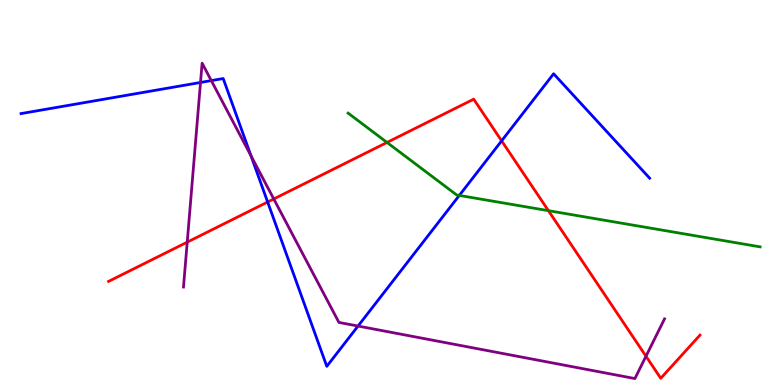[{'lines': ['blue', 'red'], 'intersections': [{'x': 3.45, 'y': 4.75}, {'x': 6.47, 'y': 6.34}]}, {'lines': ['green', 'red'], 'intersections': [{'x': 4.99, 'y': 6.3}, {'x': 7.08, 'y': 4.53}]}, {'lines': ['purple', 'red'], 'intersections': [{'x': 2.42, 'y': 3.71}, {'x': 3.53, 'y': 4.83}, {'x': 8.34, 'y': 0.747}]}, {'lines': ['blue', 'green'], 'intersections': [{'x': 5.93, 'y': 4.92}]}, {'lines': ['blue', 'purple'], 'intersections': [{'x': 2.59, 'y': 7.86}, {'x': 2.73, 'y': 7.91}, {'x': 3.24, 'y': 5.95}, {'x': 4.62, 'y': 1.53}]}, {'lines': ['green', 'purple'], 'intersections': []}]